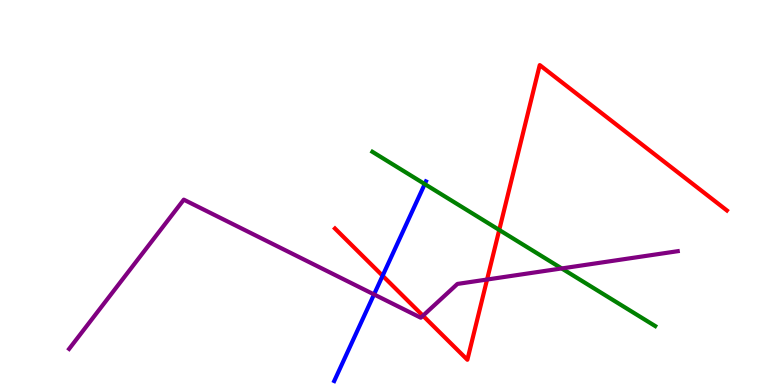[{'lines': ['blue', 'red'], 'intersections': [{'x': 4.94, 'y': 2.84}]}, {'lines': ['green', 'red'], 'intersections': [{'x': 6.44, 'y': 4.03}]}, {'lines': ['purple', 'red'], 'intersections': [{'x': 5.46, 'y': 1.8}, {'x': 6.28, 'y': 2.74}]}, {'lines': ['blue', 'green'], 'intersections': [{'x': 5.48, 'y': 5.22}]}, {'lines': ['blue', 'purple'], 'intersections': [{'x': 4.83, 'y': 2.35}]}, {'lines': ['green', 'purple'], 'intersections': [{'x': 7.25, 'y': 3.03}]}]